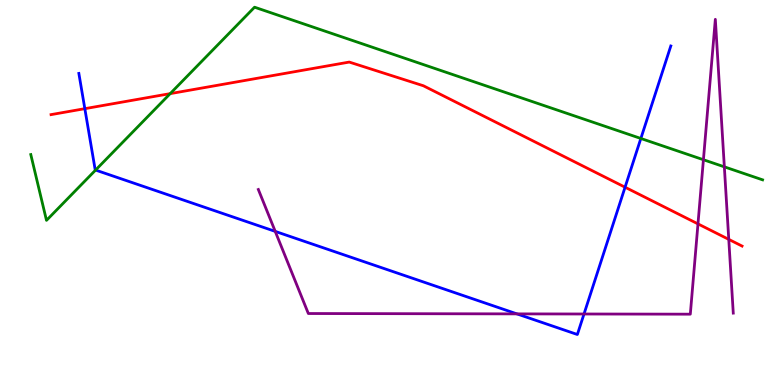[{'lines': ['blue', 'red'], 'intersections': [{'x': 1.09, 'y': 7.18}, {'x': 8.07, 'y': 5.14}]}, {'lines': ['green', 'red'], 'intersections': [{'x': 2.2, 'y': 7.57}]}, {'lines': ['purple', 'red'], 'intersections': [{'x': 9.01, 'y': 4.18}, {'x': 9.4, 'y': 3.78}]}, {'lines': ['blue', 'green'], 'intersections': [{'x': 1.23, 'y': 5.58}, {'x': 8.27, 'y': 6.4}]}, {'lines': ['blue', 'purple'], 'intersections': [{'x': 3.55, 'y': 3.99}, {'x': 6.67, 'y': 1.85}, {'x': 7.54, 'y': 1.84}]}, {'lines': ['green', 'purple'], 'intersections': [{'x': 9.08, 'y': 5.85}, {'x': 9.35, 'y': 5.67}]}]